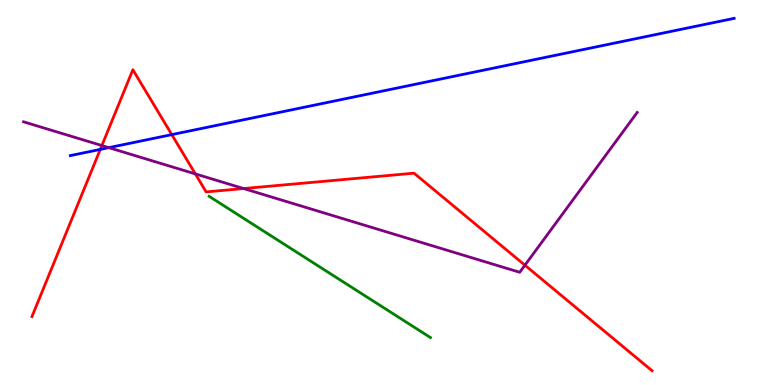[{'lines': ['blue', 'red'], 'intersections': [{'x': 1.29, 'y': 6.12}, {'x': 2.22, 'y': 6.5}]}, {'lines': ['green', 'red'], 'intersections': []}, {'lines': ['purple', 'red'], 'intersections': [{'x': 1.31, 'y': 6.22}, {'x': 2.52, 'y': 5.48}, {'x': 3.14, 'y': 5.1}, {'x': 6.77, 'y': 3.11}]}, {'lines': ['blue', 'green'], 'intersections': []}, {'lines': ['blue', 'purple'], 'intersections': [{'x': 1.4, 'y': 6.16}]}, {'lines': ['green', 'purple'], 'intersections': []}]